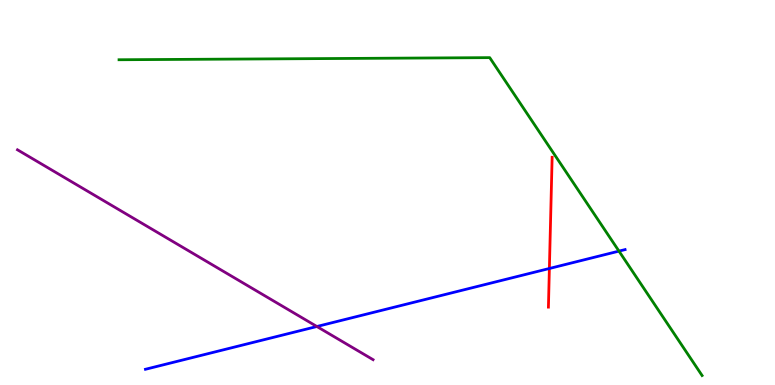[{'lines': ['blue', 'red'], 'intersections': [{'x': 7.09, 'y': 3.03}]}, {'lines': ['green', 'red'], 'intersections': []}, {'lines': ['purple', 'red'], 'intersections': []}, {'lines': ['blue', 'green'], 'intersections': [{'x': 7.99, 'y': 3.48}]}, {'lines': ['blue', 'purple'], 'intersections': [{'x': 4.09, 'y': 1.52}]}, {'lines': ['green', 'purple'], 'intersections': []}]